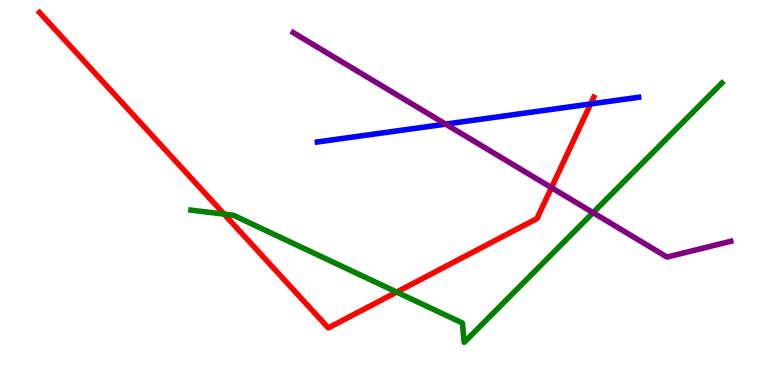[{'lines': ['blue', 'red'], 'intersections': [{'x': 7.62, 'y': 7.3}]}, {'lines': ['green', 'red'], 'intersections': [{'x': 2.89, 'y': 4.44}, {'x': 5.12, 'y': 2.41}]}, {'lines': ['purple', 'red'], 'intersections': [{'x': 7.12, 'y': 5.13}]}, {'lines': ['blue', 'green'], 'intersections': []}, {'lines': ['blue', 'purple'], 'intersections': [{'x': 5.75, 'y': 6.78}]}, {'lines': ['green', 'purple'], 'intersections': [{'x': 7.65, 'y': 4.48}]}]